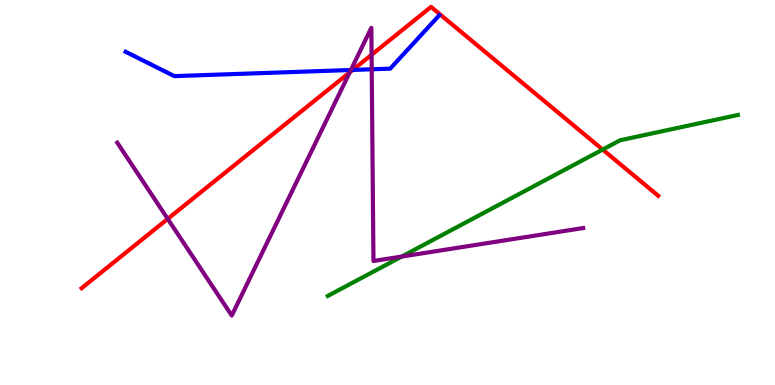[{'lines': ['blue', 'red'], 'intersections': [{'x': 4.55, 'y': 8.18}]}, {'lines': ['green', 'red'], 'intersections': [{'x': 7.78, 'y': 6.12}]}, {'lines': ['purple', 'red'], 'intersections': [{'x': 2.16, 'y': 4.32}, {'x': 4.51, 'y': 8.12}, {'x': 4.79, 'y': 8.58}]}, {'lines': ['blue', 'green'], 'intersections': []}, {'lines': ['blue', 'purple'], 'intersections': [{'x': 4.53, 'y': 8.18}, {'x': 4.8, 'y': 8.2}]}, {'lines': ['green', 'purple'], 'intersections': [{'x': 5.18, 'y': 3.34}]}]